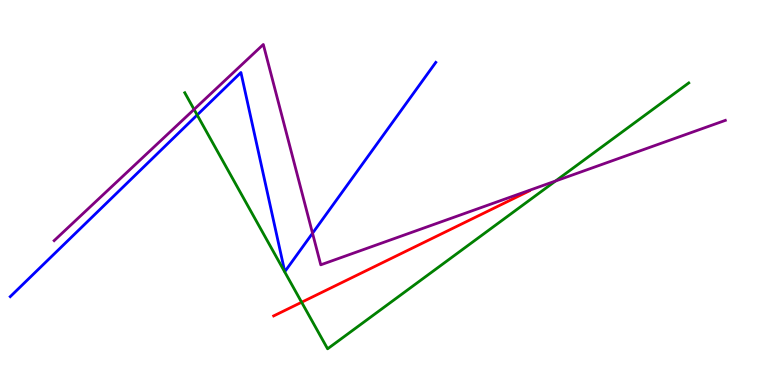[{'lines': ['blue', 'red'], 'intersections': []}, {'lines': ['green', 'red'], 'intersections': [{'x': 3.89, 'y': 2.15}]}, {'lines': ['purple', 'red'], 'intersections': []}, {'lines': ['blue', 'green'], 'intersections': [{'x': 2.54, 'y': 7.01}]}, {'lines': ['blue', 'purple'], 'intersections': [{'x': 4.03, 'y': 3.94}]}, {'lines': ['green', 'purple'], 'intersections': [{'x': 2.5, 'y': 7.16}, {'x': 7.17, 'y': 5.3}]}]